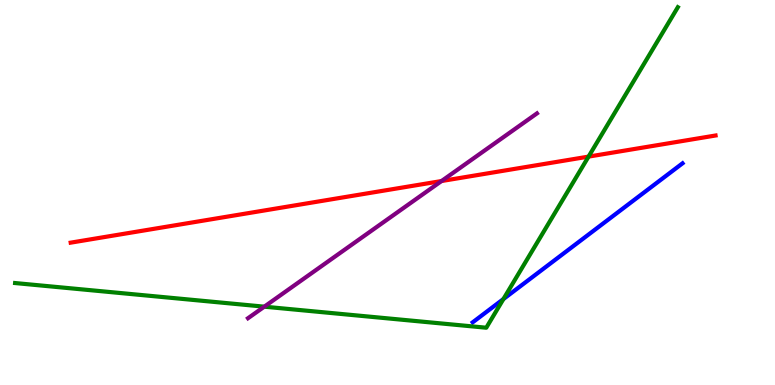[{'lines': ['blue', 'red'], 'intersections': []}, {'lines': ['green', 'red'], 'intersections': [{'x': 7.59, 'y': 5.93}]}, {'lines': ['purple', 'red'], 'intersections': [{'x': 5.7, 'y': 5.3}]}, {'lines': ['blue', 'green'], 'intersections': [{'x': 6.5, 'y': 2.23}]}, {'lines': ['blue', 'purple'], 'intersections': []}, {'lines': ['green', 'purple'], 'intersections': [{'x': 3.41, 'y': 2.03}]}]